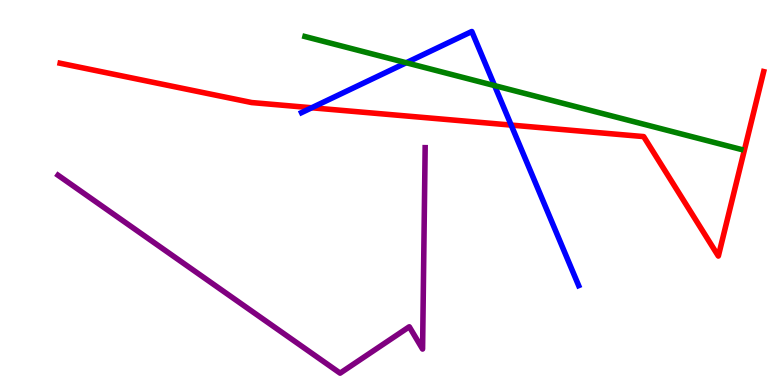[{'lines': ['blue', 'red'], 'intersections': [{'x': 4.02, 'y': 7.2}, {'x': 6.6, 'y': 6.75}]}, {'lines': ['green', 'red'], 'intersections': []}, {'lines': ['purple', 'red'], 'intersections': []}, {'lines': ['blue', 'green'], 'intersections': [{'x': 5.24, 'y': 8.37}, {'x': 6.38, 'y': 7.78}]}, {'lines': ['blue', 'purple'], 'intersections': []}, {'lines': ['green', 'purple'], 'intersections': []}]